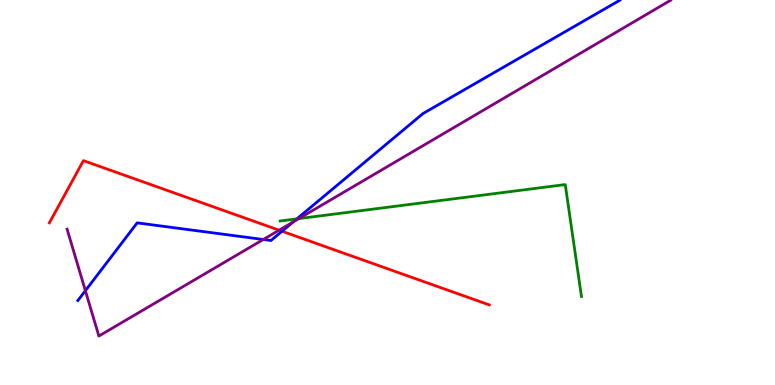[{'lines': ['blue', 'red'], 'intersections': [{'x': 3.64, 'y': 3.99}]}, {'lines': ['green', 'red'], 'intersections': []}, {'lines': ['purple', 'red'], 'intersections': [{'x': 3.6, 'y': 4.02}]}, {'lines': ['blue', 'green'], 'intersections': [{'x': 3.83, 'y': 4.32}]}, {'lines': ['blue', 'purple'], 'intersections': [{'x': 1.1, 'y': 2.45}, {'x': 3.4, 'y': 3.78}, {'x': 3.78, 'y': 4.24}]}, {'lines': ['green', 'purple'], 'intersections': [{'x': 3.86, 'y': 4.32}]}]